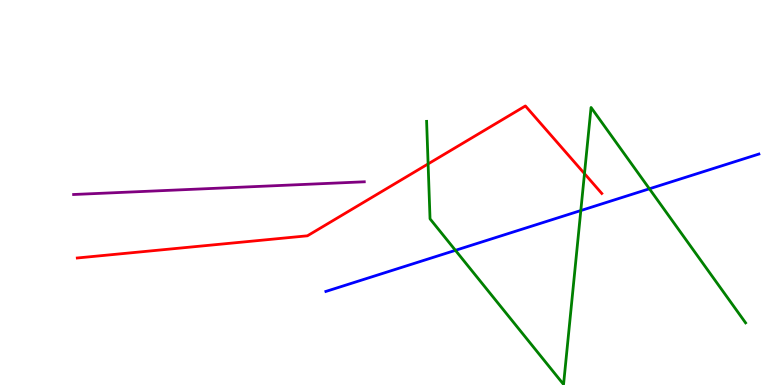[{'lines': ['blue', 'red'], 'intersections': []}, {'lines': ['green', 'red'], 'intersections': [{'x': 5.52, 'y': 5.74}, {'x': 7.54, 'y': 5.49}]}, {'lines': ['purple', 'red'], 'intersections': []}, {'lines': ['blue', 'green'], 'intersections': [{'x': 5.88, 'y': 3.5}, {'x': 7.49, 'y': 4.53}, {'x': 8.38, 'y': 5.1}]}, {'lines': ['blue', 'purple'], 'intersections': []}, {'lines': ['green', 'purple'], 'intersections': []}]